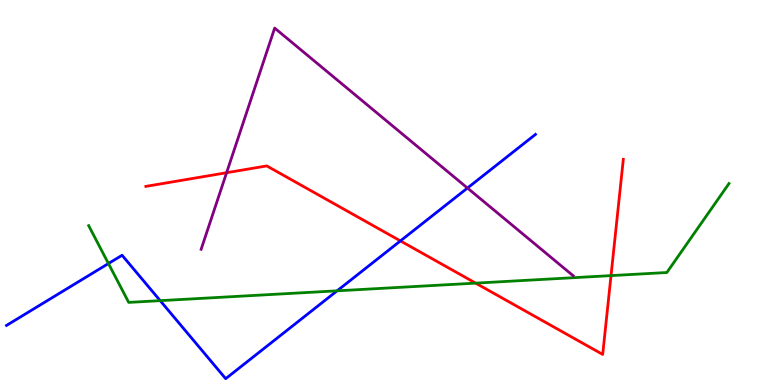[{'lines': ['blue', 'red'], 'intersections': [{'x': 5.17, 'y': 3.74}]}, {'lines': ['green', 'red'], 'intersections': [{'x': 6.14, 'y': 2.65}, {'x': 7.88, 'y': 2.84}]}, {'lines': ['purple', 'red'], 'intersections': [{'x': 2.92, 'y': 5.51}]}, {'lines': ['blue', 'green'], 'intersections': [{'x': 1.4, 'y': 3.15}, {'x': 2.07, 'y': 2.19}, {'x': 4.35, 'y': 2.45}]}, {'lines': ['blue', 'purple'], 'intersections': [{'x': 6.03, 'y': 5.12}]}, {'lines': ['green', 'purple'], 'intersections': []}]